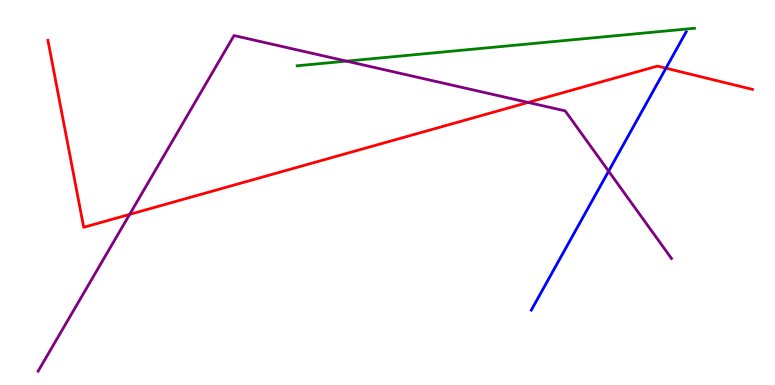[{'lines': ['blue', 'red'], 'intersections': [{'x': 8.59, 'y': 8.23}]}, {'lines': ['green', 'red'], 'intersections': []}, {'lines': ['purple', 'red'], 'intersections': [{'x': 1.67, 'y': 4.43}, {'x': 6.81, 'y': 7.34}]}, {'lines': ['blue', 'green'], 'intersections': []}, {'lines': ['blue', 'purple'], 'intersections': [{'x': 7.85, 'y': 5.55}]}, {'lines': ['green', 'purple'], 'intersections': [{'x': 4.47, 'y': 8.41}]}]